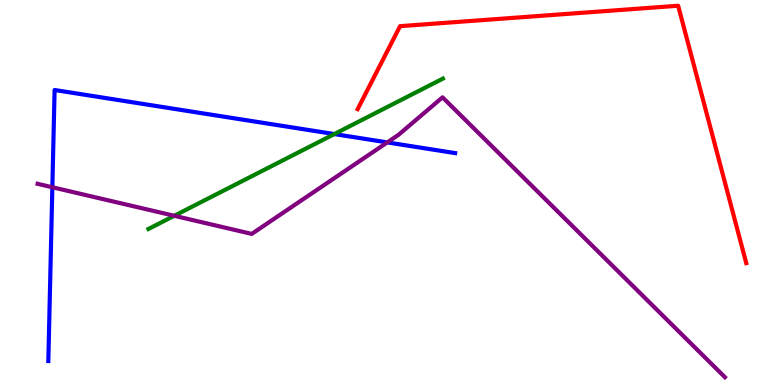[{'lines': ['blue', 'red'], 'intersections': []}, {'lines': ['green', 'red'], 'intersections': []}, {'lines': ['purple', 'red'], 'intersections': []}, {'lines': ['blue', 'green'], 'intersections': [{'x': 4.31, 'y': 6.52}]}, {'lines': ['blue', 'purple'], 'intersections': [{'x': 0.675, 'y': 5.14}, {'x': 5.0, 'y': 6.3}]}, {'lines': ['green', 'purple'], 'intersections': [{'x': 2.25, 'y': 4.4}]}]